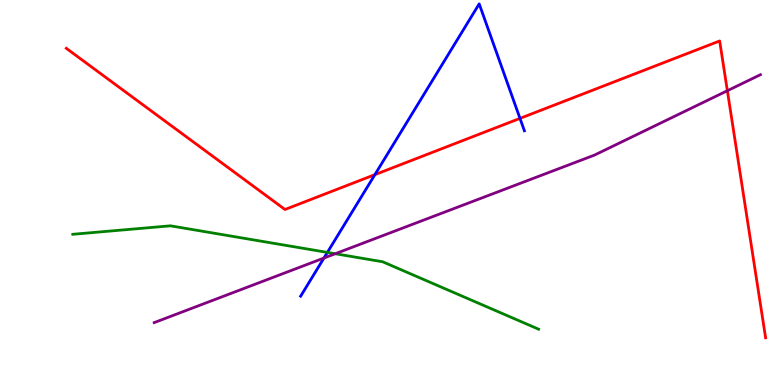[{'lines': ['blue', 'red'], 'intersections': [{'x': 4.84, 'y': 5.46}, {'x': 6.71, 'y': 6.93}]}, {'lines': ['green', 'red'], 'intersections': []}, {'lines': ['purple', 'red'], 'intersections': [{'x': 9.39, 'y': 7.64}]}, {'lines': ['blue', 'green'], 'intersections': [{'x': 4.22, 'y': 3.44}]}, {'lines': ['blue', 'purple'], 'intersections': [{'x': 4.18, 'y': 3.3}]}, {'lines': ['green', 'purple'], 'intersections': [{'x': 4.33, 'y': 3.41}]}]